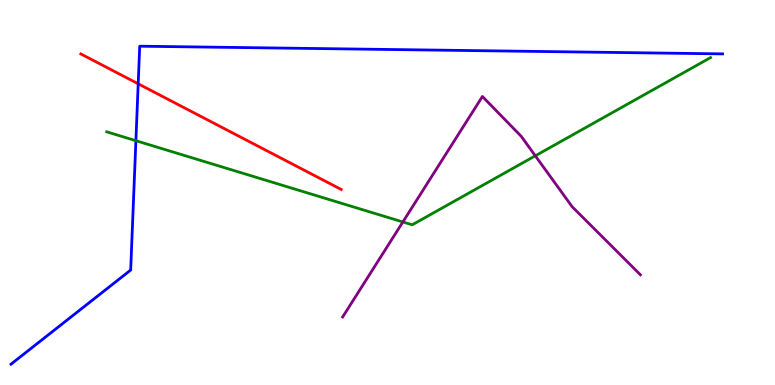[{'lines': ['blue', 'red'], 'intersections': [{'x': 1.78, 'y': 7.82}]}, {'lines': ['green', 'red'], 'intersections': []}, {'lines': ['purple', 'red'], 'intersections': []}, {'lines': ['blue', 'green'], 'intersections': [{'x': 1.75, 'y': 6.35}]}, {'lines': ['blue', 'purple'], 'intersections': []}, {'lines': ['green', 'purple'], 'intersections': [{'x': 5.2, 'y': 4.23}, {'x': 6.91, 'y': 5.95}]}]